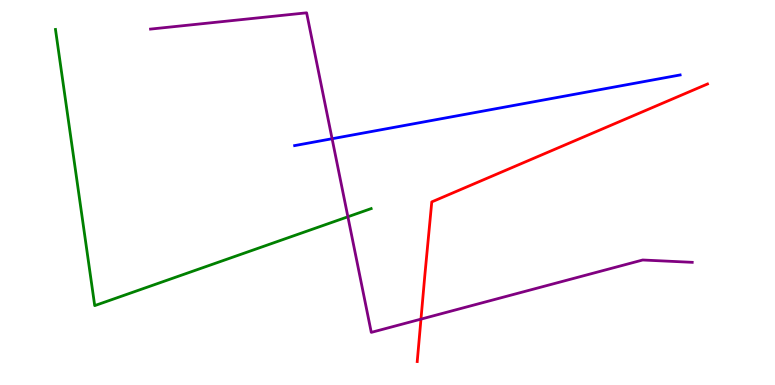[{'lines': ['blue', 'red'], 'intersections': []}, {'lines': ['green', 'red'], 'intersections': []}, {'lines': ['purple', 'red'], 'intersections': [{'x': 5.43, 'y': 1.71}]}, {'lines': ['blue', 'green'], 'intersections': []}, {'lines': ['blue', 'purple'], 'intersections': [{'x': 4.29, 'y': 6.4}]}, {'lines': ['green', 'purple'], 'intersections': [{'x': 4.49, 'y': 4.37}]}]